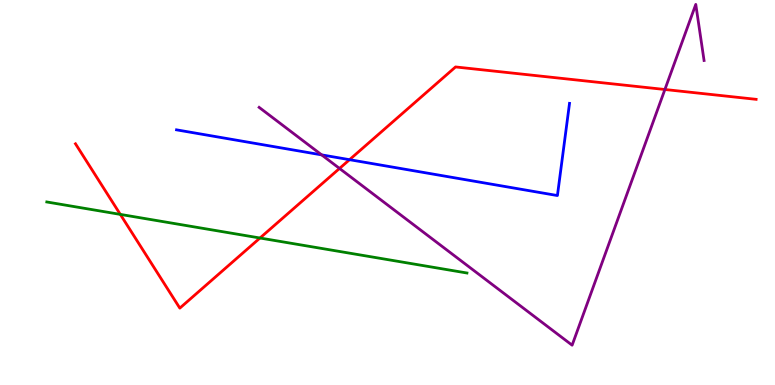[{'lines': ['blue', 'red'], 'intersections': [{'x': 4.51, 'y': 5.85}]}, {'lines': ['green', 'red'], 'intersections': [{'x': 1.55, 'y': 4.43}, {'x': 3.35, 'y': 3.82}]}, {'lines': ['purple', 'red'], 'intersections': [{'x': 4.38, 'y': 5.62}, {'x': 8.58, 'y': 7.68}]}, {'lines': ['blue', 'green'], 'intersections': []}, {'lines': ['blue', 'purple'], 'intersections': [{'x': 4.15, 'y': 5.98}]}, {'lines': ['green', 'purple'], 'intersections': []}]